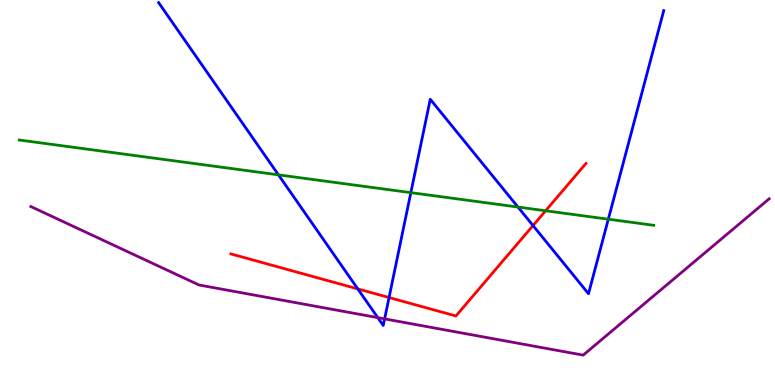[{'lines': ['blue', 'red'], 'intersections': [{'x': 4.62, 'y': 2.5}, {'x': 5.02, 'y': 2.27}, {'x': 6.88, 'y': 4.14}]}, {'lines': ['green', 'red'], 'intersections': [{'x': 7.04, 'y': 4.53}]}, {'lines': ['purple', 'red'], 'intersections': []}, {'lines': ['blue', 'green'], 'intersections': [{'x': 3.59, 'y': 5.46}, {'x': 5.3, 'y': 5.0}, {'x': 6.68, 'y': 4.62}, {'x': 7.85, 'y': 4.31}]}, {'lines': ['blue', 'purple'], 'intersections': [{'x': 4.87, 'y': 1.75}, {'x': 4.96, 'y': 1.72}]}, {'lines': ['green', 'purple'], 'intersections': []}]